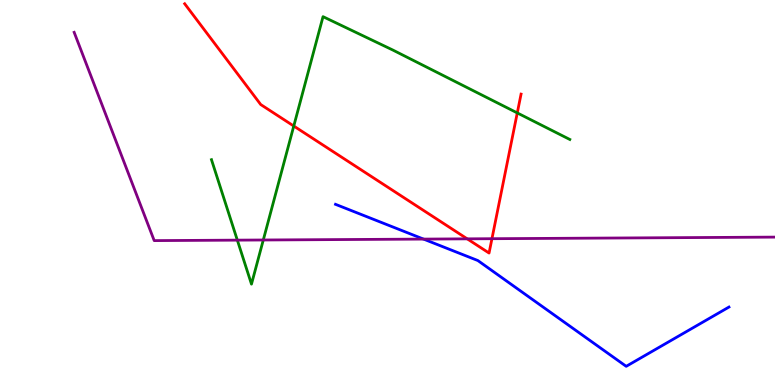[{'lines': ['blue', 'red'], 'intersections': []}, {'lines': ['green', 'red'], 'intersections': [{'x': 3.79, 'y': 6.73}, {'x': 6.67, 'y': 7.07}]}, {'lines': ['purple', 'red'], 'intersections': [{'x': 6.03, 'y': 3.8}, {'x': 6.35, 'y': 3.8}]}, {'lines': ['blue', 'green'], 'intersections': []}, {'lines': ['blue', 'purple'], 'intersections': [{'x': 5.46, 'y': 3.79}]}, {'lines': ['green', 'purple'], 'intersections': [{'x': 3.06, 'y': 3.76}, {'x': 3.4, 'y': 3.77}]}]